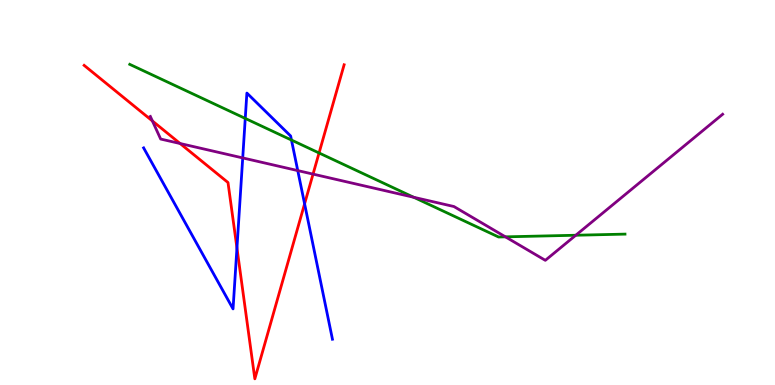[{'lines': ['blue', 'red'], 'intersections': [{'x': 3.06, 'y': 3.56}, {'x': 3.93, 'y': 4.71}]}, {'lines': ['green', 'red'], 'intersections': [{'x': 4.12, 'y': 6.03}]}, {'lines': ['purple', 'red'], 'intersections': [{'x': 1.97, 'y': 6.86}, {'x': 2.32, 'y': 6.27}, {'x': 4.04, 'y': 5.48}]}, {'lines': ['blue', 'green'], 'intersections': [{'x': 3.16, 'y': 6.92}, {'x': 3.76, 'y': 6.36}]}, {'lines': ['blue', 'purple'], 'intersections': [{'x': 3.13, 'y': 5.9}, {'x': 3.84, 'y': 5.57}]}, {'lines': ['green', 'purple'], 'intersections': [{'x': 5.34, 'y': 4.88}, {'x': 6.52, 'y': 3.85}, {'x': 7.43, 'y': 3.89}]}]